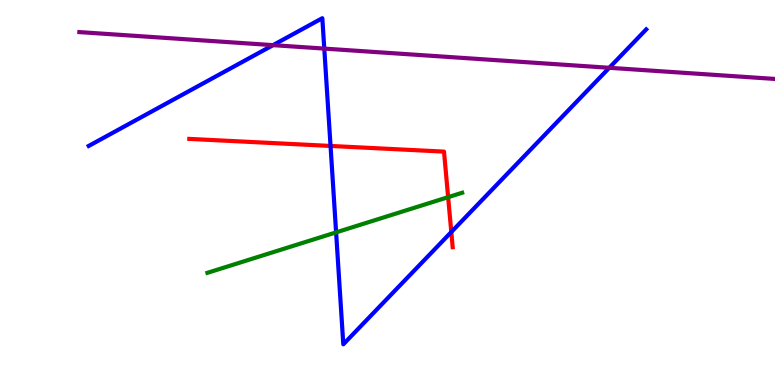[{'lines': ['blue', 'red'], 'intersections': [{'x': 4.27, 'y': 6.21}, {'x': 5.82, 'y': 3.97}]}, {'lines': ['green', 'red'], 'intersections': [{'x': 5.78, 'y': 4.88}]}, {'lines': ['purple', 'red'], 'intersections': []}, {'lines': ['blue', 'green'], 'intersections': [{'x': 4.34, 'y': 3.96}]}, {'lines': ['blue', 'purple'], 'intersections': [{'x': 3.52, 'y': 8.83}, {'x': 4.18, 'y': 8.74}, {'x': 7.86, 'y': 8.24}]}, {'lines': ['green', 'purple'], 'intersections': []}]